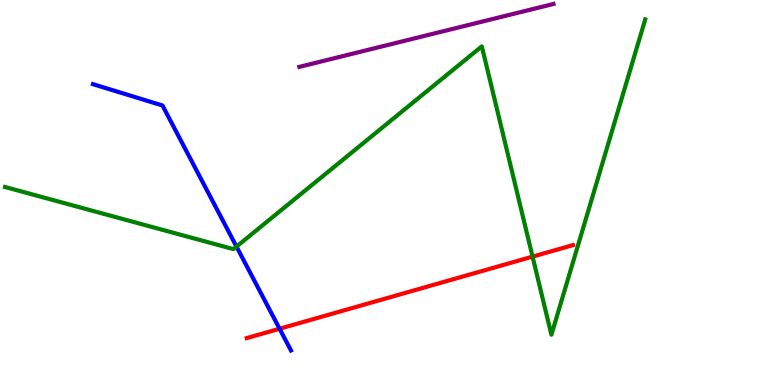[{'lines': ['blue', 'red'], 'intersections': [{'x': 3.61, 'y': 1.46}]}, {'lines': ['green', 'red'], 'intersections': [{'x': 6.87, 'y': 3.33}]}, {'lines': ['purple', 'red'], 'intersections': []}, {'lines': ['blue', 'green'], 'intersections': [{'x': 3.05, 'y': 3.59}]}, {'lines': ['blue', 'purple'], 'intersections': []}, {'lines': ['green', 'purple'], 'intersections': []}]